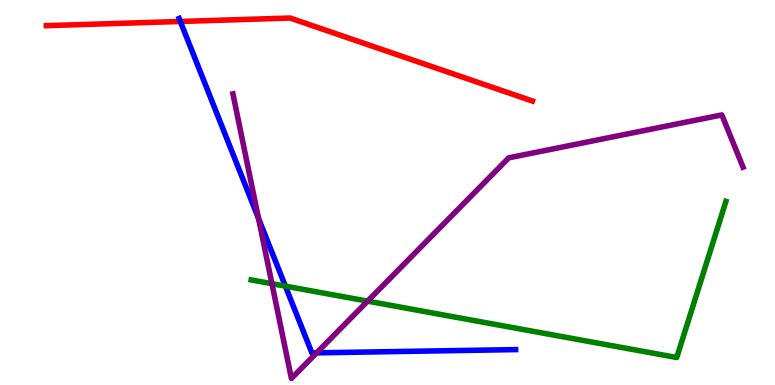[{'lines': ['blue', 'red'], 'intersections': [{'x': 2.33, 'y': 9.44}]}, {'lines': ['green', 'red'], 'intersections': []}, {'lines': ['purple', 'red'], 'intersections': []}, {'lines': ['blue', 'green'], 'intersections': [{'x': 3.68, 'y': 2.57}]}, {'lines': ['blue', 'purple'], 'intersections': [{'x': 3.34, 'y': 4.33}, {'x': 4.09, 'y': 0.835}]}, {'lines': ['green', 'purple'], 'intersections': [{'x': 3.51, 'y': 2.63}, {'x': 4.74, 'y': 2.18}]}]